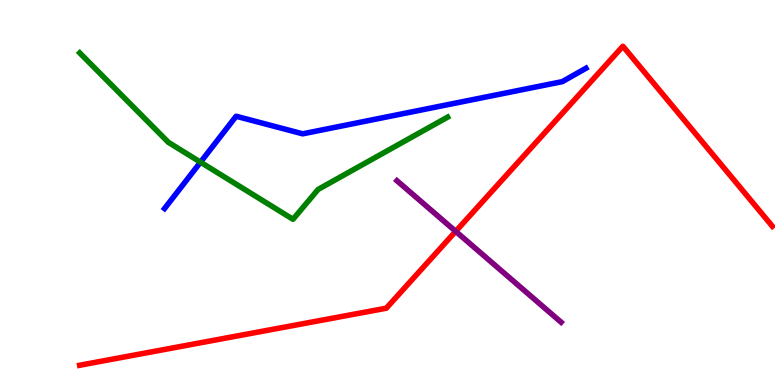[{'lines': ['blue', 'red'], 'intersections': []}, {'lines': ['green', 'red'], 'intersections': []}, {'lines': ['purple', 'red'], 'intersections': [{'x': 5.88, 'y': 3.99}]}, {'lines': ['blue', 'green'], 'intersections': [{'x': 2.59, 'y': 5.79}]}, {'lines': ['blue', 'purple'], 'intersections': []}, {'lines': ['green', 'purple'], 'intersections': []}]